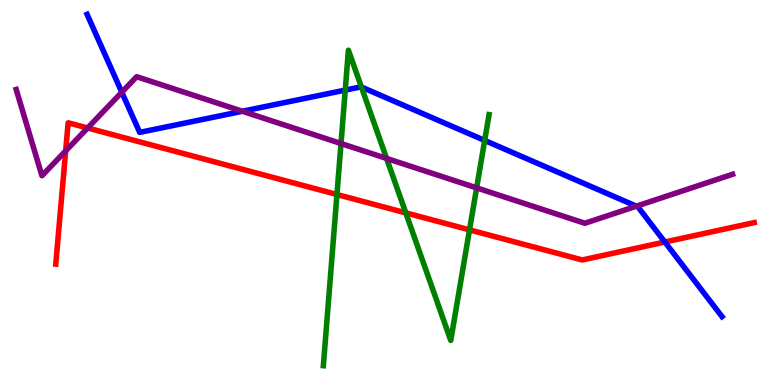[{'lines': ['blue', 'red'], 'intersections': [{'x': 8.58, 'y': 3.71}]}, {'lines': ['green', 'red'], 'intersections': [{'x': 4.35, 'y': 4.95}, {'x': 5.24, 'y': 4.47}, {'x': 6.06, 'y': 4.03}]}, {'lines': ['purple', 'red'], 'intersections': [{'x': 0.847, 'y': 6.08}, {'x': 1.13, 'y': 6.68}]}, {'lines': ['blue', 'green'], 'intersections': [{'x': 4.45, 'y': 7.66}, {'x': 4.66, 'y': 7.74}, {'x': 6.25, 'y': 6.35}]}, {'lines': ['blue', 'purple'], 'intersections': [{'x': 1.57, 'y': 7.6}, {'x': 3.13, 'y': 7.11}, {'x': 8.21, 'y': 4.64}]}, {'lines': ['green', 'purple'], 'intersections': [{'x': 4.4, 'y': 6.27}, {'x': 4.99, 'y': 5.89}, {'x': 6.15, 'y': 5.12}]}]